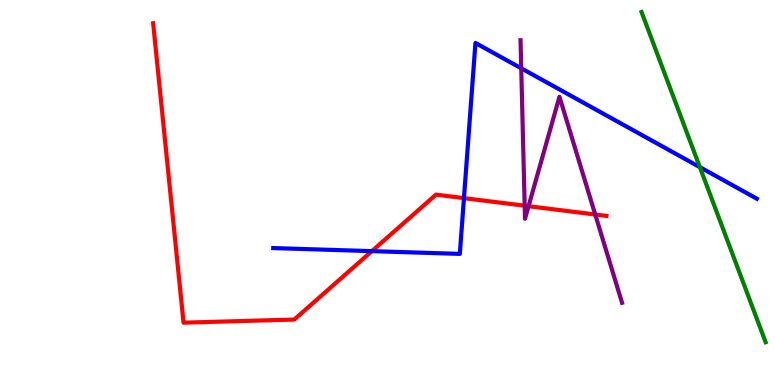[{'lines': ['blue', 'red'], 'intersections': [{'x': 4.8, 'y': 3.48}, {'x': 5.99, 'y': 4.85}]}, {'lines': ['green', 'red'], 'intersections': []}, {'lines': ['purple', 'red'], 'intersections': [{'x': 6.77, 'y': 4.66}, {'x': 6.82, 'y': 4.64}, {'x': 7.68, 'y': 4.43}]}, {'lines': ['blue', 'green'], 'intersections': [{'x': 9.03, 'y': 5.66}]}, {'lines': ['blue', 'purple'], 'intersections': [{'x': 6.73, 'y': 8.23}]}, {'lines': ['green', 'purple'], 'intersections': []}]